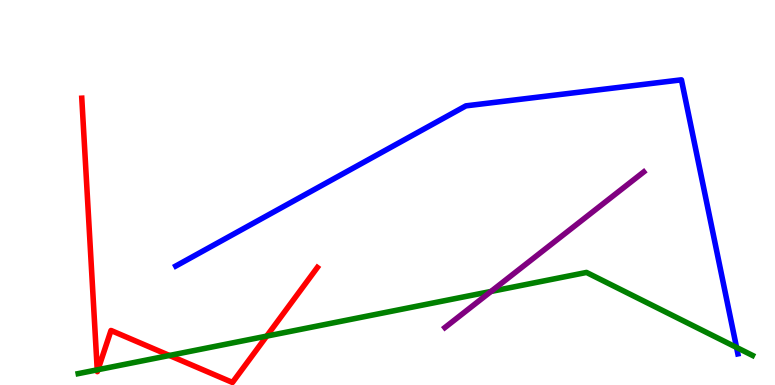[{'lines': ['blue', 'red'], 'intersections': []}, {'lines': ['green', 'red'], 'intersections': [{'x': 1.25, 'y': 0.394}, {'x': 1.26, 'y': 0.398}, {'x': 2.19, 'y': 0.767}, {'x': 3.44, 'y': 1.27}]}, {'lines': ['purple', 'red'], 'intersections': []}, {'lines': ['blue', 'green'], 'intersections': [{'x': 9.5, 'y': 0.975}]}, {'lines': ['blue', 'purple'], 'intersections': []}, {'lines': ['green', 'purple'], 'intersections': [{'x': 6.34, 'y': 2.43}]}]